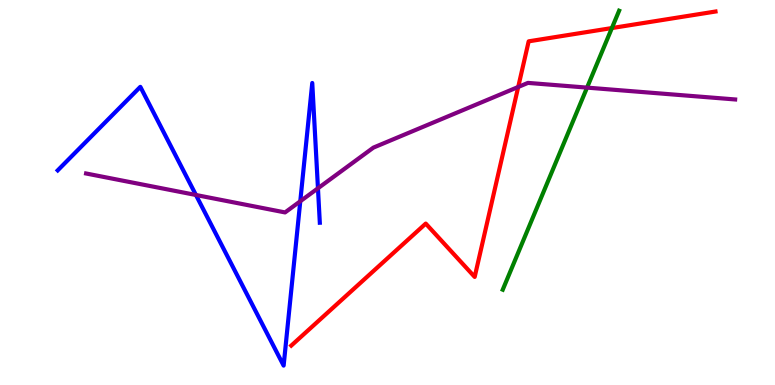[{'lines': ['blue', 'red'], 'intersections': []}, {'lines': ['green', 'red'], 'intersections': [{'x': 7.9, 'y': 9.27}]}, {'lines': ['purple', 'red'], 'intersections': [{'x': 6.69, 'y': 7.74}]}, {'lines': ['blue', 'green'], 'intersections': []}, {'lines': ['blue', 'purple'], 'intersections': [{'x': 2.53, 'y': 4.94}, {'x': 3.87, 'y': 4.77}, {'x': 4.1, 'y': 5.11}]}, {'lines': ['green', 'purple'], 'intersections': [{'x': 7.57, 'y': 7.72}]}]